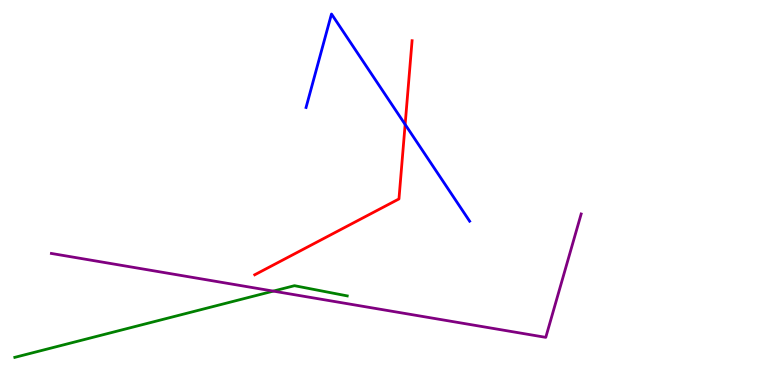[{'lines': ['blue', 'red'], 'intersections': [{'x': 5.23, 'y': 6.77}]}, {'lines': ['green', 'red'], 'intersections': []}, {'lines': ['purple', 'red'], 'intersections': []}, {'lines': ['blue', 'green'], 'intersections': []}, {'lines': ['blue', 'purple'], 'intersections': []}, {'lines': ['green', 'purple'], 'intersections': [{'x': 3.53, 'y': 2.44}]}]